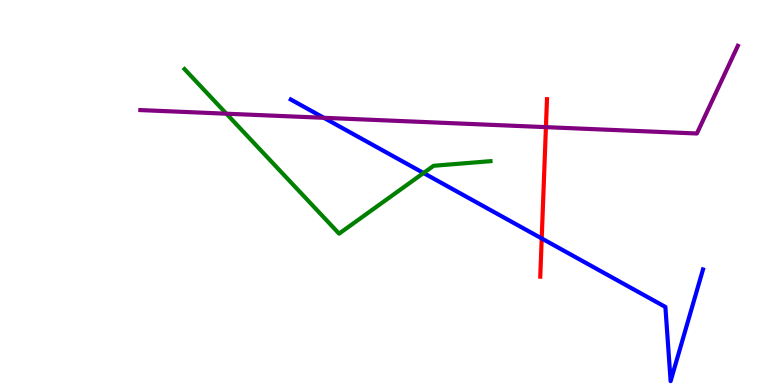[{'lines': ['blue', 'red'], 'intersections': [{'x': 6.99, 'y': 3.81}]}, {'lines': ['green', 'red'], 'intersections': []}, {'lines': ['purple', 'red'], 'intersections': [{'x': 7.04, 'y': 6.7}]}, {'lines': ['blue', 'green'], 'intersections': [{'x': 5.46, 'y': 5.51}]}, {'lines': ['blue', 'purple'], 'intersections': [{'x': 4.18, 'y': 6.94}]}, {'lines': ['green', 'purple'], 'intersections': [{'x': 2.92, 'y': 7.05}]}]